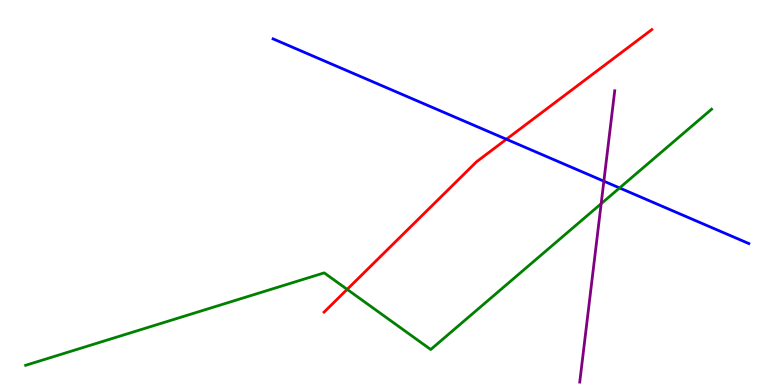[{'lines': ['blue', 'red'], 'intersections': [{'x': 6.53, 'y': 6.38}]}, {'lines': ['green', 'red'], 'intersections': [{'x': 4.48, 'y': 2.48}]}, {'lines': ['purple', 'red'], 'intersections': []}, {'lines': ['blue', 'green'], 'intersections': [{'x': 7.99, 'y': 5.12}]}, {'lines': ['blue', 'purple'], 'intersections': [{'x': 7.79, 'y': 5.29}]}, {'lines': ['green', 'purple'], 'intersections': [{'x': 7.76, 'y': 4.71}]}]